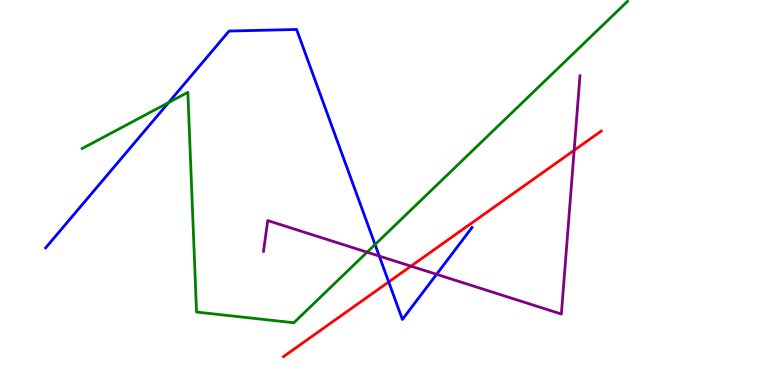[{'lines': ['blue', 'red'], 'intersections': [{'x': 5.02, 'y': 2.68}]}, {'lines': ['green', 'red'], 'intersections': []}, {'lines': ['purple', 'red'], 'intersections': [{'x': 5.3, 'y': 3.09}, {'x': 7.41, 'y': 6.1}]}, {'lines': ['blue', 'green'], 'intersections': [{'x': 2.18, 'y': 7.34}, {'x': 4.84, 'y': 3.65}]}, {'lines': ['blue', 'purple'], 'intersections': [{'x': 4.89, 'y': 3.35}, {'x': 5.63, 'y': 2.87}]}, {'lines': ['green', 'purple'], 'intersections': [{'x': 4.74, 'y': 3.45}]}]